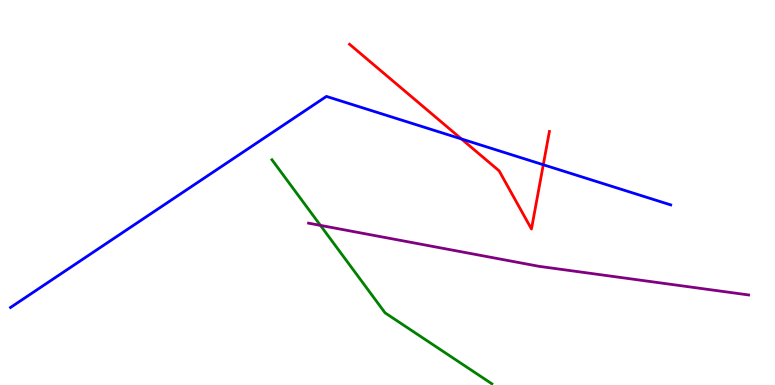[{'lines': ['blue', 'red'], 'intersections': [{'x': 5.95, 'y': 6.39}, {'x': 7.01, 'y': 5.72}]}, {'lines': ['green', 'red'], 'intersections': []}, {'lines': ['purple', 'red'], 'intersections': []}, {'lines': ['blue', 'green'], 'intersections': []}, {'lines': ['blue', 'purple'], 'intersections': []}, {'lines': ['green', 'purple'], 'intersections': [{'x': 4.13, 'y': 4.15}]}]